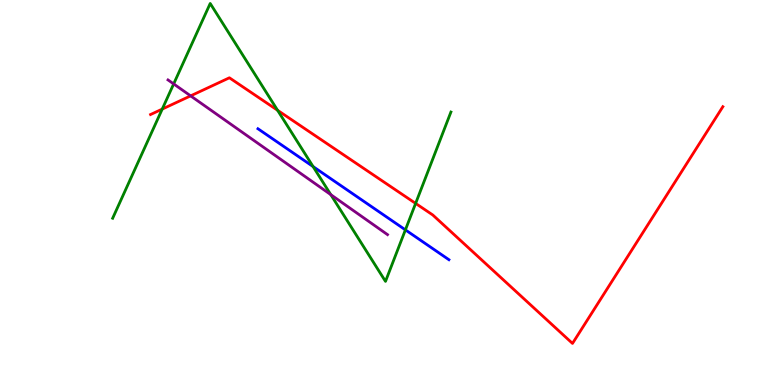[{'lines': ['blue', 'red'], 'intersections': []}, {'lines': ['green', 'red'], 'intersections': [{'x': 2.09, 'y': 7.17}, {'x': 3.58, 'y': 7.14}, {'x': 5.36, 'y': 4.72}]}, {'lines': ['purple', 'red'], 'intersections': [{'x': 2.46, 'y': 7.51}]}, {'lines': ['blue', 'green'], 'intersections': [{'x': 4.04, 'y': 5.67}, {'x': 5.23, 'y': 4.03}]}, {'lines': ['blue', 'purple'], 'intersections': []}, {'lines': ['green', 'purple'], 'intersections': [{'x': 2.24, 'y': 7.82}, {'x': 4.27, 'y': 4.94}]}]